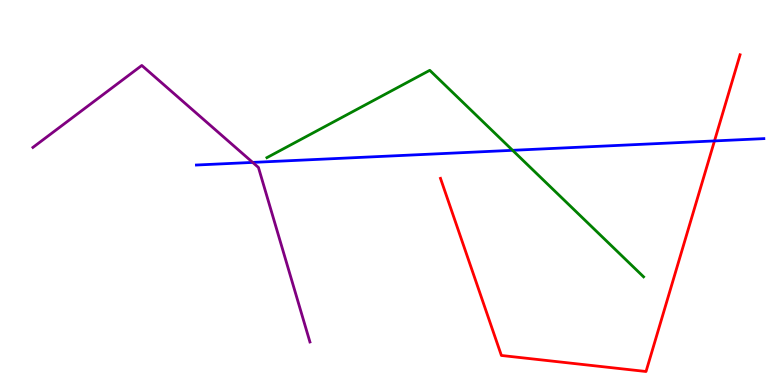[{'lines': ['blue', 'red'], 'intersections': [{'x': 9.22, 'y': 6.34}]}, {'lines': ['green', 'red'], 'intersections': []}, {'lines': ['purple', 'red'], 'intersections': []}, {'lines': ['blue', 'green'], 'intersections': [{'x': 6.61, 'y': 6.1}]}, {'lines': ['blue', 'purple'], 'intersections': [{'x': 3.26, 'y': 5.78}]}, {'lines': ['green', 'purple'], 'intersections': []}]